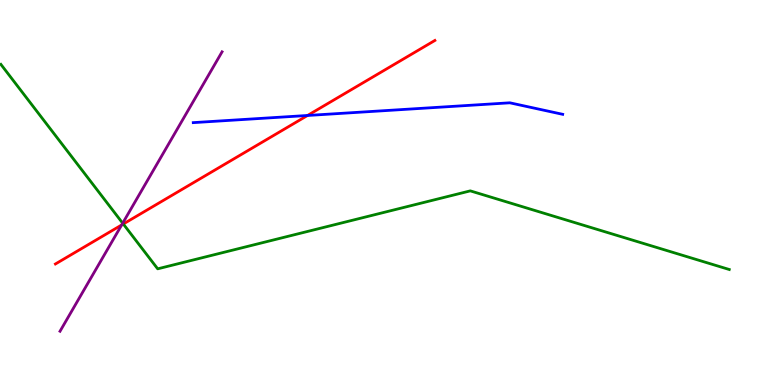[{'lines': ['blue', 'red'], 'intersections': [{'x': 3.97, 'y': 7.0}]}, {'lines': ['green', 'red'], 'intersections': [{'x': 1.59, 'y': 4.18}]}, {'lines': ['purple', 'red'], 'intersections': [{'x': 1.57, 'y': 4.16}]}, {'lines': ['blue', 'green'], 'intersections': []}, {'lines': ['blue', 'purple'], 'intersections': []}, {'lines': ['green', 'purple'], 'intersections': [{'x': 1.58, 'y': 4.2}]}]